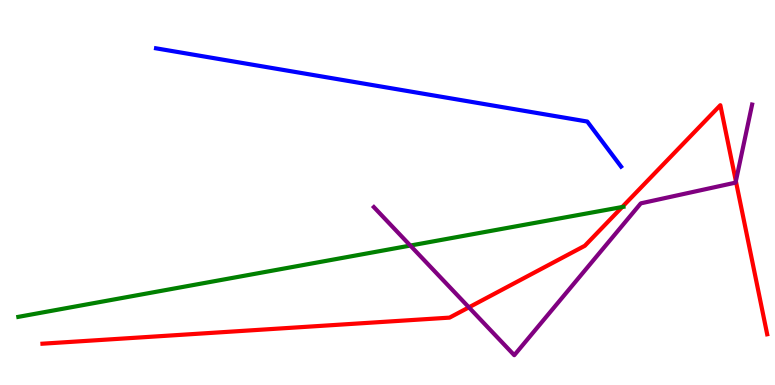[{'lines': ['blue', 'red'], 'intersections': []}, {'lines': ['green', 'red'], 'intersections': [{'x': 8.03, 'y': 4.62}]}, {'lines': ['purple', 'red'], 'intersections': [{'x': 6.05, 'y': 2.02}, {'x': 9.5, 'y': 5.29}]}, {'lines': ['blue', 'green'], 'intersections': []}, {'lines': ['blue', 'purple'], 'intersections': []}, {'lines': ['green', 'purple'], 'intersections': [{'x': 5.29, 'y': 3.62}]}]